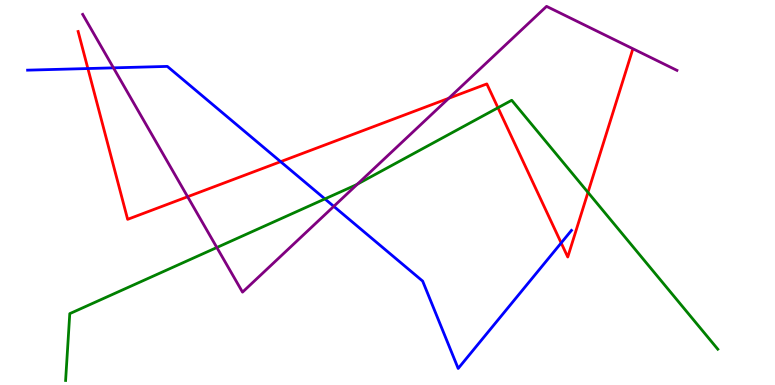[{'lines': ['blue', 'red'], 'intersections': [{'x': 1.13, 'y': 8.22}, {'x': 3.62, 'y': 5.8}, {'x': 7.24, 'y': 3.69}]}, {'lines': ['green', 'red'], 'intersections': [{'x': 6.43, 'y': 7.2}, {'x': 7.59, 'y': 5.0}]}, {'lines': ['purple', 'red'], 'intersections': [{'x': 2.42, 'y': 4.89}, {'x': 5.79, 'y': 7.45}]}, {'lines': ['blue', 'green'], 'intersections': [{'x': 4.19, 'y': 4.83}]}, {'lines': ['blue', 'purple'], 'intersections': [{'x': 1.46, 'y': 8.24}, {'x': 4.31, 'y': 4.64}]}, {'lines': ['green', 'purple'], 'intersections': [{'x': 2.8, 'y': 3.57}, {'x': 4.61, 'y': 5.22}]}]